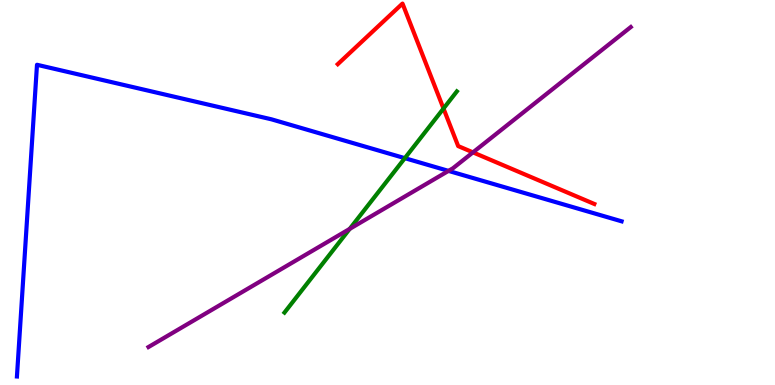[{'lines': ['blue', 'red'], 'intersections': []}, {'lines': ['green', 'red'], 'intersections': [{'x': 5.72, 'y': 7.18}]}, {'lines': ['purple', 'red'], 'intersections': [{'x': 6.1, 'y': 6.04}]}, {'lines': ['blue', 'green'], 'intersections': [{'x': 5.22, 'y': 5.89}]}, {'lines': ['blue', 'purple'], 'intersections': [{'x': 5.79, 'y': 5.56}]}, {'lines': ['green', 'purple'], 'intersections': [{'x': 4.51, 'y': 4.05}]}]